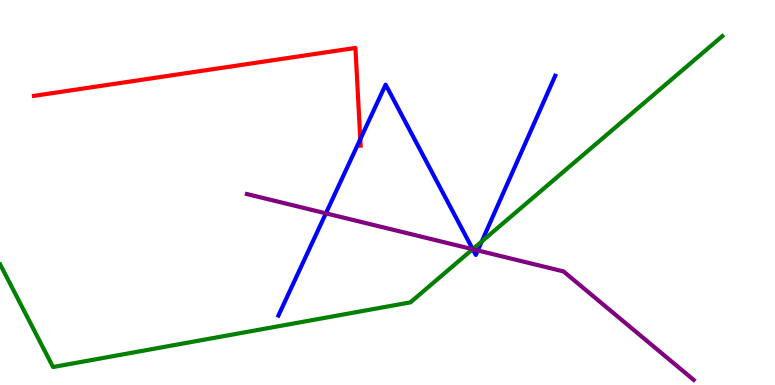[{'lines': ['blue', 'red'], 'intersections': [{'x': 4.65, 'y': 6.38}]}, {'lines': ['green', 'red'], 'intersections': []}, {'lines': ['purple', 'red'], 'intersections': []}, {'lines': ['blue', 'green'], 'intersections': [{'x': 6.1, 'y': 3.53}, {'x': 6.22, 'y': 3.73}]}, {'lines': ['blue', 'purple'], 'intersections': [{'x': 4.2, 'y': 4.46}, {'x': 6.1, 'y': 3.53}, {'x': 6.16, 'y': 3.49}]}, {'lines': ['green', 'purple'], 'intersections': [{'x': 6.1, 'y': 3.53}]}]